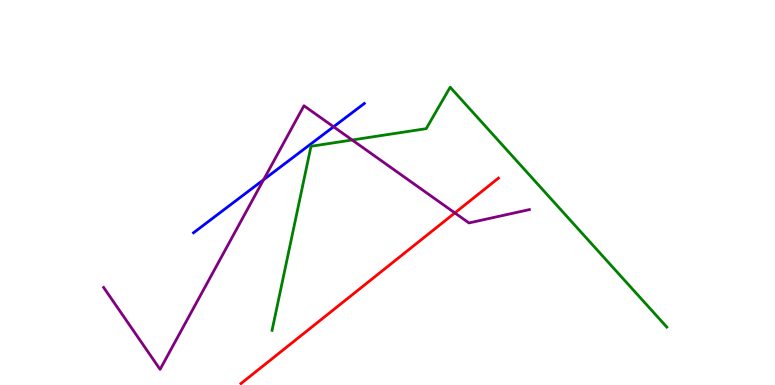[{'lines': ['blue', 'red'], 'intersections': []}, {'lines': ['green', 'red'], 'intersections': []}, {'lines': ['purple', 'red'], 'intersections': [{'x': 5.87, 'y': 4.47}]}, {'lines': ['blue', 'green'], 'intersections': []}, {'lines': ['blue', 'purple'], 'intersections': [{'x': 3.4, 'y': 5.33}, {'x': 4.3, 'y': 6.71}]}, {'lines': ['green', 'purple'], 'intersections': [{'x': 4.54, 'y': 6.36}]}]